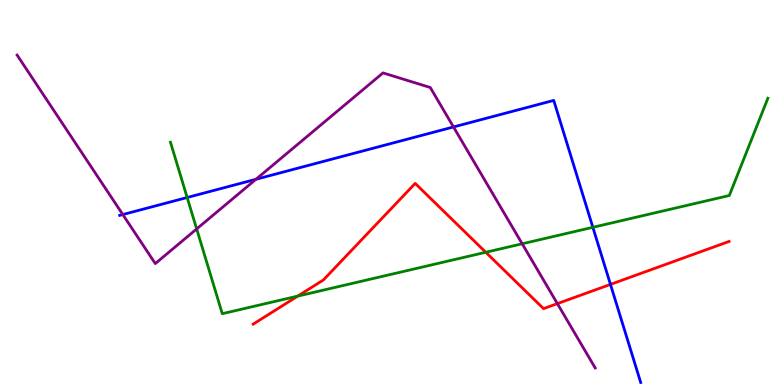[{'lines': ['blue', 'red'], 'intersections': [{'x': 7.88, 'y': 2.61}]}, {'lines': ['green', 'red'], 'intersections': [{'x': 3.84, 'y': 2.31}, {'x': 6.27, 'y': 3.45}]}, {'lines': ['purple', 'red'], 'intersections': [{'x': 7.19, 'y': 2.11}]}, {'lines': ['blue', 'green'], 'intersections': [{'x': 2.42, 'y': 4.87}, {'x': 7.65, 'y': 4.1}]}, {'lines': ['blue', 'purple'], 'intersections': [{'x': 1.58, 'y': 4.43}, {'x': 3.3, 'y': 5.34}, {'x': 5.85, 'y': 6.7}]}, {'lines': ['green', 'purple'], 'intersections': [{'x': 2.54, 'y': 4.05}, {'x': 6.74, 'y': 3.67}]}]